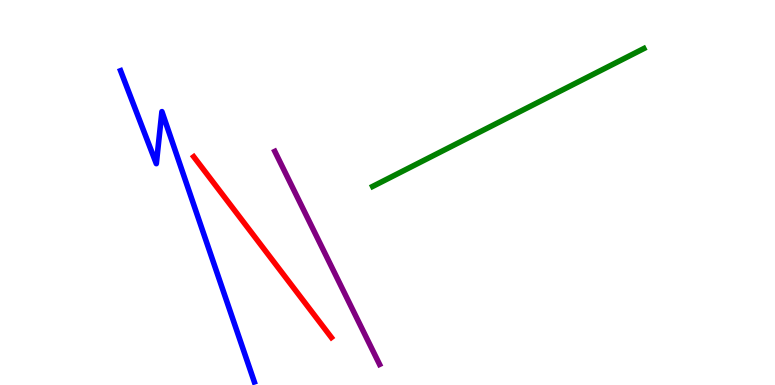[{'lines': ['blue', 'red'], 'intersections': []}, {'lines': ['green', 'red'], 'intersections': []}, {'lines': ['purple', 'red'], 'intersections': []}, {'lines': ['blue', 'green'], 'intersections': []}, {'lines': ['blue', 'purple'], 'intersections': []}, {'lines': ['green', 'purple'], 'intersections': []}]